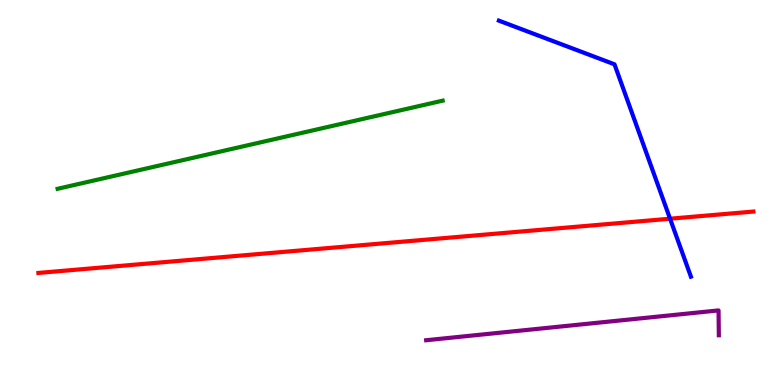[{'lines': ['blue', 'red'], 'intersections': [{'x': 8.65, 'y': 4.32}]}, {'lines': ['green', 'red'], 'intersections': []}, {'lines': ['purple', 'red'], 'intersections': []}, {'lines': ['blue', 'green'], 'intersections': []}, {'lines': ['blue', 'purple'], 'intersections': []}, {'lines': ['green', 'purple'], 'intersections': []}]